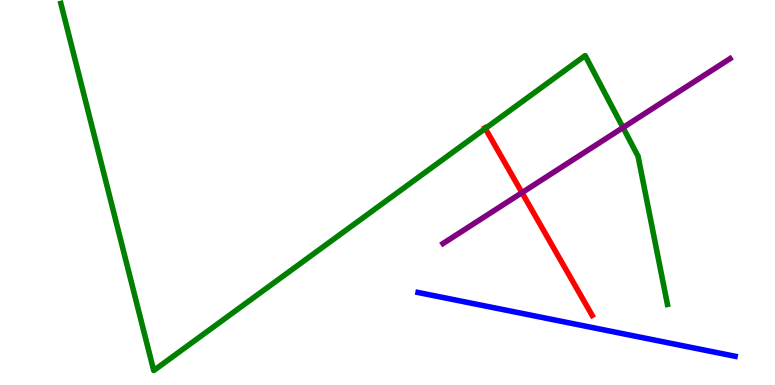[{'lines': ['blue', 'red'], 'intersections': []}, {'lines': ['green', 'red'], 'intersections': [{'x': 6.26, 'y': 6.66}]}, {'lines': ['purple', 'red'], 'intersections': [{'x': 6.74, 'y': 5.0}]}, {'lines': ['blue', 'green'], 'intersections': []}, {'lines': ['blue', 'purple'], 'intersections': []}, {'lines': ['green', 'purple'], 'intersections': [{'x': 8.04, 'y': 6.69}]}]